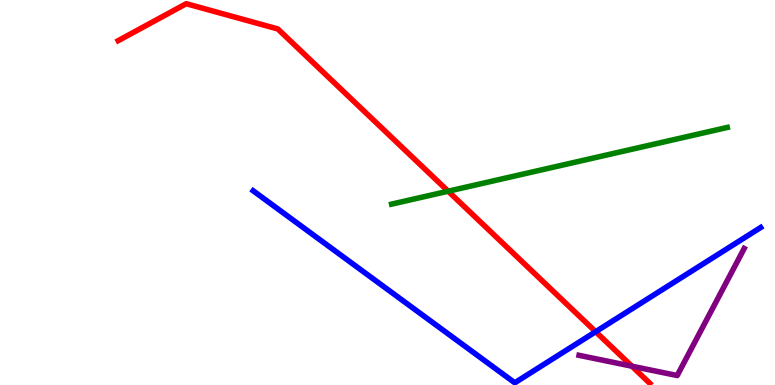[{'lines': ['blue', 'red'], 'intersections': [{'x': 7.69, 'y': 1.38}]}, {'lines': ['green', 'red'], 'intersections': [{'x': 5.78, 'y': 5.03}]}, {'lines': ['purple', 'red'], 'intersections': [{'x': 8.15, 'y': 0.488}]}, {'lines': ['blue', 'green'], 'intersections': []}, {'lines': ['blue', 'purple'], 'intersections': []}, {'lines': ['green', 'purple'], 'intersections': []}]